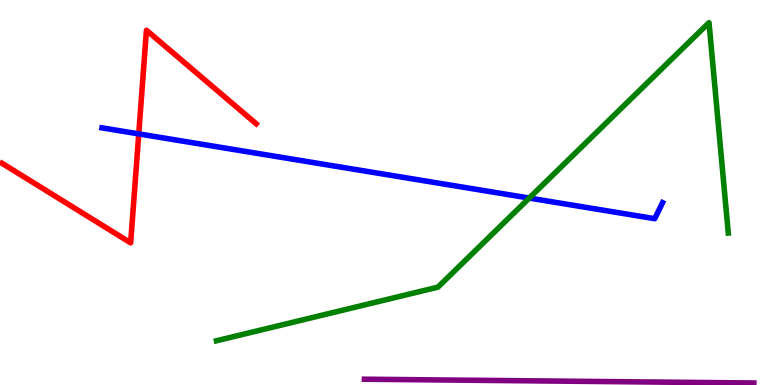[{'lines': ['blue', 'red'], 'intersections': [{'x': 1.79, 'y': 6.52}]}, {'lines': ['green', 'red'], 'intersections': []}, {'lines': ['purple', 'red'], 'intersections': []}, {'lines': ['blue', 'green'], 'intersections': [{'x': 6.83, 'y': 4.86}]}, {'lines': ['blue', 'purple'], 'intersections': []}, {'lines': ['green', 'purple'], 'intersections': []}]